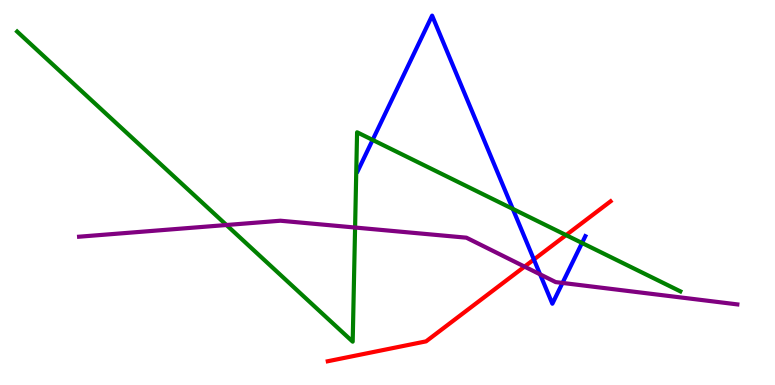[{'lines': ['blue', 'red'], 'intersections': [{'x': 6.89, 'y': 3.26}]}, {'lines': ['green', 'red'], 'intersections': [{'x': 7.3, 'y': 3.89}]}, {'lines': ['purple', 'red'], 'intersections': [{'x': 6.77, 'y': 3.07}]}, {'lines': ['blue', 'green'], 'intersections': [{'x': 4.81, 'y': 6.37}, {'x': 6.62, 'y': 4.57}, {'x': 7.51, 'y': 3.69}]}, {'lines': ['blue', 'purple'], 'intersections': [{'x': 6.97, 'y': 2.87}, {'x': 7.26, 'y': 2.65}]}, {'lines': ['green', 'purple'], 'intersections': [{'x': 2.92, 'y': 4.16}, {'x': 4.58, 'y': 4.09}]}]